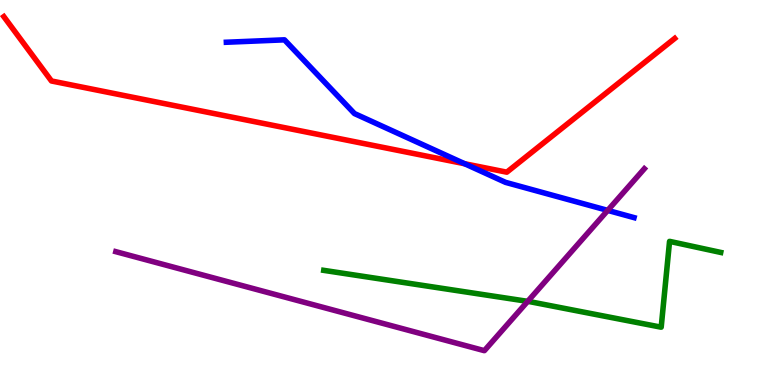[{'lines': ['blue', 'red'], 'intersections': [{'x': 6.0, 'y': 5.75}]}, {'lines': ['green', 'red'], 'intersections': []}, {'lines': ['purple', 'red'], 'intersections': []}, {'lines': ['blue', 'green'], 'intersections': []}, {'lines': ['blue', 'purple'], 'intersections': [{'x': 7.84, 'y': 4.54}]}, {'lines': ['green', 'purple'], 'intersections': [{'x': 6.81, 'y': 2.17}]}]